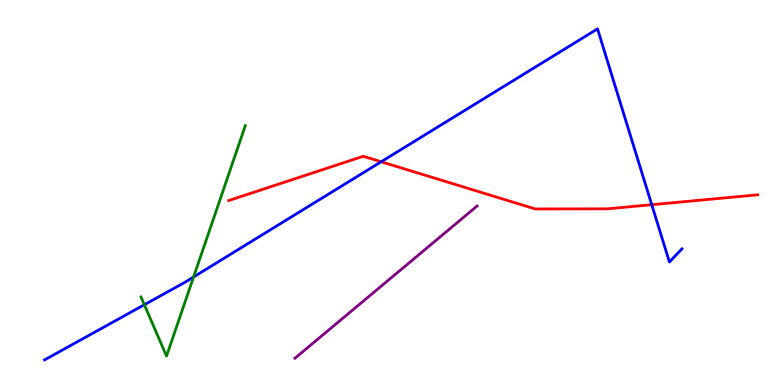[{'lines': ['blue', 'red'], 'intersections': [{'x': 4.92, 'y': 5.8}, {'x': 8.41, 'y': 4.68}]}, {'lines': ['green', 'red'], 'intersections': []}, {'lines': ['purple', 'red'], 'intersections': []}, {'lines': ['blue', 'green'], 'intersections': [{'x': 1.86, 'y': 2.08}, {'x': 2.5, 'y': 2.81}]}, {'lines': ['blue', 'purple'], 'intersections': []}, {'lines': ['green', 'purple'], 'intersections': []}]